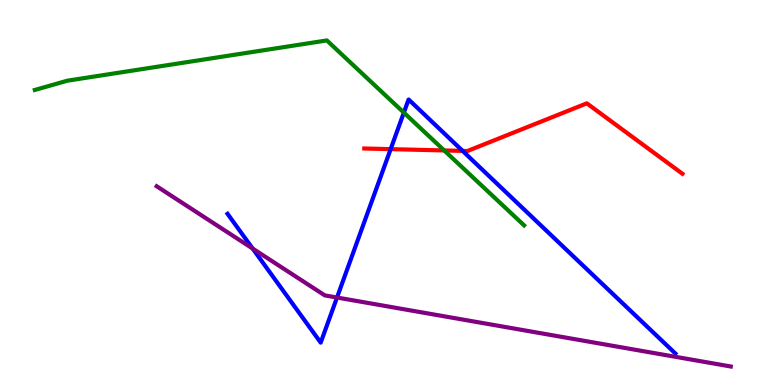[{'lines': ['blue', 'red'], 'intersections': [{'x': 5.04, 'y': 6.13}, {'x': 5.97, 'y': 6.08}]}, {'lines': ['green', 'red'], 'intersections': [{'x': 5.73, 'y': 6.09}]}, {'lines': ['purple', 'red'], 'intersections': []}, {'lines': ['blue', 'green'], 'intersections': [{'x': 5.21, 'y': 7.07}]}, {'lines': ['blue', 'purple'], 'intersections': [{'x': 3.26, 'y': 3.54}, {'x': 4.35, 'y': 2.27}]}, {'lines': ['green', 'purple'], 'intersections': []}]